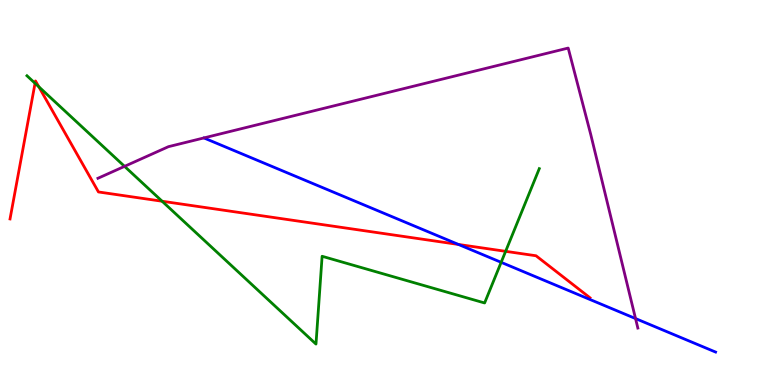[{'lines': ['blue', 'red'], 'intersections': [{'x': 5.92, 'y': 3.65}]}, {'lines': ['green', 'red'], 'intersections': [{'x': 0.452, 'y': 7.84}, {'x': 0.501, 'y': 7.75}, {'x': 2.09, 'y': 4.77}, {'x': 6.52, 'y': 3.47}]}, {'lines': ['purple', 'red'], 'intersections': []}, {'lines': ['blue', 'green'], 'intersections': [{'x': 6.47, 'y': 3.19}]}, {'lines': ['blue', 'purple'], 'intersections': [{'x': 8.2, 'y': 1.73}]}, {'lines': ['green', 'purple'], 'intersections': [{'x': 1.61, 'y': 5.68}]}]